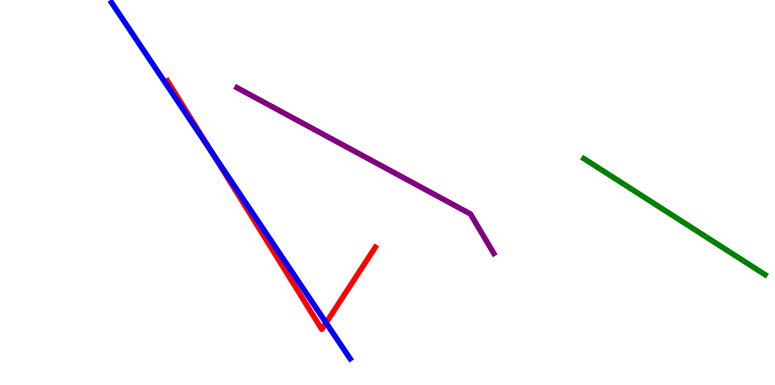[{'lines': ['blue', 'red'], 'intersections': [{'x': 2.73, 'y': 6.06}, {'x': 4.21, 'y': 1.62}]}, {'lines': ['green', 'red'], 'intersections': []}, {'lines': ['purple', 'red'], 'intersections': []}, {'lines': ['blue', 'green'], 'intersections': []}, {'lines': ['blue', 'purple'], 'intersections': []}, {'lines': ['green', 'purple'], 'intersections': []}]